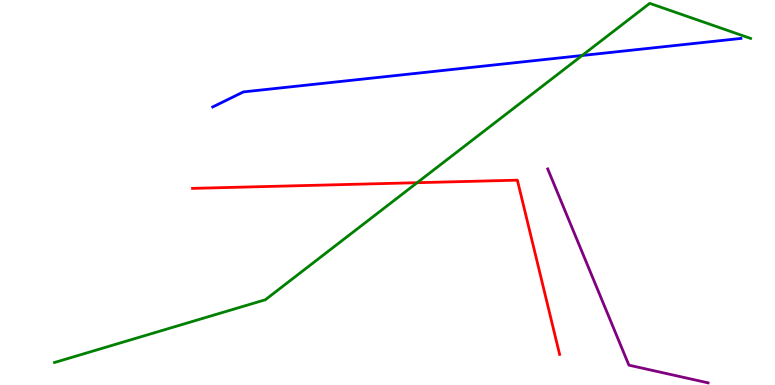[{'lines': ['blue', 'red'], 'intersections': []}, {'lines': ['green', 'red'], 'intersections': [{'x': 5.38, 'y': 5.25}]}, {'lines': ['purple', 'red'], 'intersections': []}, {'lines': ['blue', 'green'], 'intersections': [{'x': 7.51, 'y': 8.56}]}, {'lines': ['blue', 'purple'], 'intersections': []}, {'lines': ['green', 'purple'], 'intersections': []}]